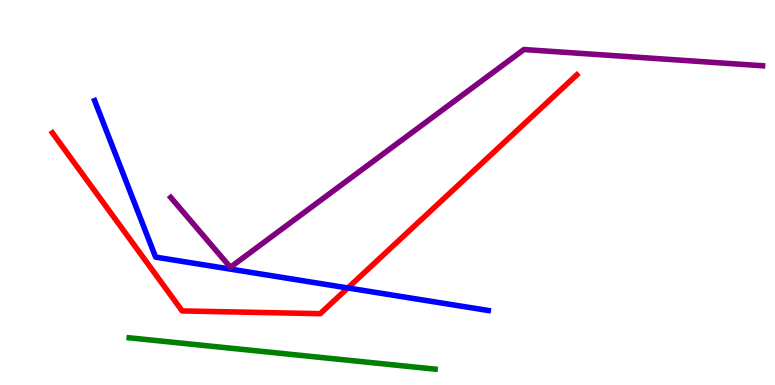[{'lines': ['blue', 'red'], 'intersections': [{'x': 4.49, 'y': 2.52}]}, {'lines': ['green', 'red'], 'intersections': []}, {'lines': ['purple', 'red'], 'intersections': []}, {'lines': ['blue', 'green'], 'intersections': []}, {'lines': ['blue', 'purple'], 'intersections': []}, {'lines': ['green', 'purple'], 'intersections': []}]